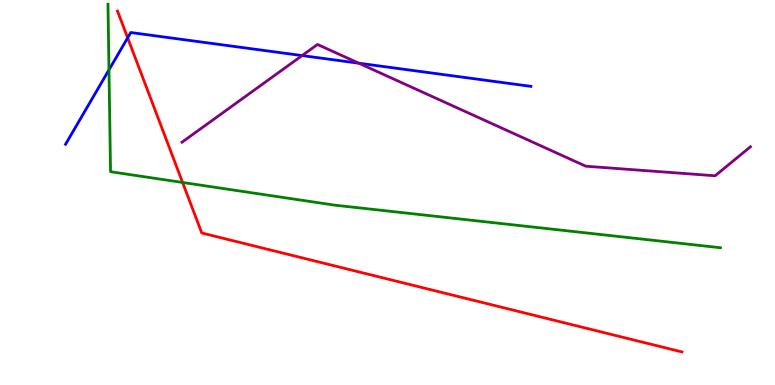[{'lines': ['blue', 'red'], 'intersections': [{'x': 1.65, 'y': 9.02}]}, {'lines': ['green', 'red'], 'intersections': [{'x': 2.36, 'y': 5.26}]}, {'lines': ['purple', 'red'], 'intersections': []}, {'lines': ['blue', 'green'], 'intersections': [{'x': 1.41, 'y': 8.19}]}, {'lines': ['blue', 'purple'], 'intersections': [{'x': 3.9, 'y': 8.56}, {'x': 4.63, 'y': 8.36}]}, {'lines': ['green', 'purple'], 'intersections': []}]